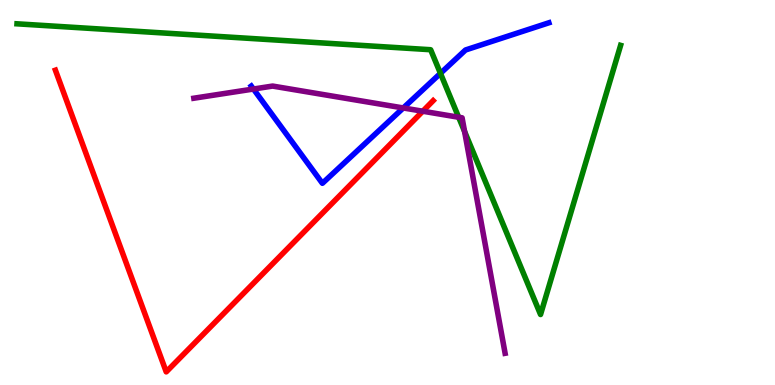[{'lines': ['blue', 'red'], 'intersections': []}, {'lines': ['green', 'red'], 'intersections': []}, {'lines': ['purple', 'red'], 'intersections': [{'x': 5.45, 'y': 7.11}]}, {'lines': ['blue', 'green'], 'intersections': [{'x': 5.68, 'y': 8.09}]}, {'lines': ['blue', 'purple'], 'intersections': [{'x': 3.27, 'y': 7.69}, {'x': 5.2, 'y': 7.2}]}, {'lines': ['green', 'purple'], 'intersections': [{'x': 5.92, 'y': 6.95}, {'x': 5.99, 'y': 6.58}]}]